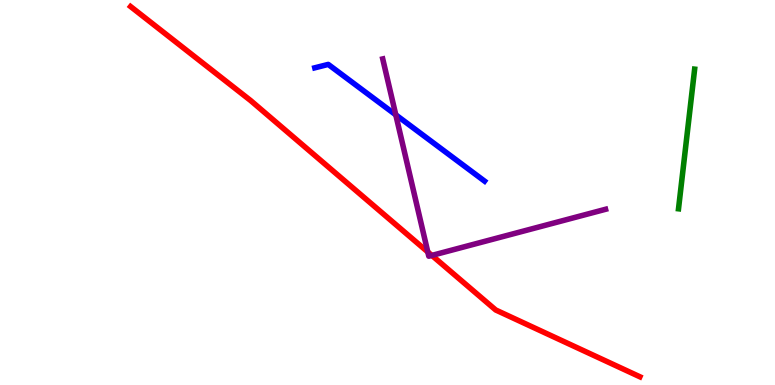[{'lines': ['blue', 'red'], 'intersections': []}, {'lines': ['green', 'red'], 'intersections': []}, {'lines': ['purple', 'red'], 'intersections': [{'x': 5.52, 'y': 3.46}, {'x': 5.57, 'y': 3.37}]}, {'lines': ['blue', 'green'], 'intersections': []}, {'lines': ['blue', 'purple'], 'intersections': [{'x': 5.11, 'y': 7.02}]}, {'lines': ['green', 'purple'], 'intersections': []}]